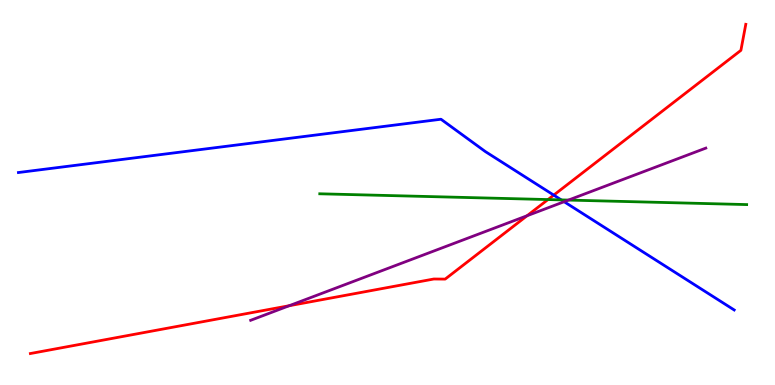[{'lines': ['blue', 'red'], 'intersections': [{'x': 7.15, 'y': 4.93}]}, {'lines': ['green', 'red'], 'intersections': [{'x': 7.07, 'y': 4.82}]}, {'lines': ['purple', 'red'], 'intersections': [{'x': 3.73, 'y': 2.06}, {'x': 6.8, 'y': 4.4}]}, {'lines': ['blue', 'green'], 'intersections': [{'x': 7.24, 'y': 4.81}]}, {'lines': ['blue', 'purple'], 'intersections': [{'x': 7.28, 'y': 4.76}]}, {'lines': ['green', 'purple'], 'intersections': [{'x': 7.33, 'y': 4.8}]}]